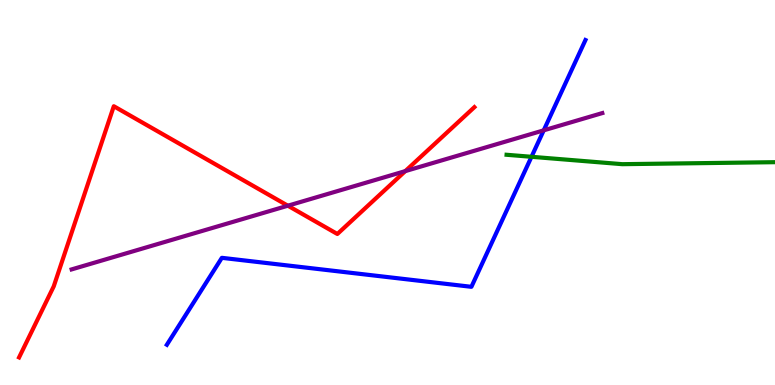[{'lines': ['blue', 'red'], 'intersections': []}, {'lines': ['green', 'red'], 'intersections': []}, {'lines': ['purple', 'red'], 'intersections': [{'x': 3.71, 'y': 4.66}, {'x': 5.23, 'y': 5.56}]}, {'lines': ['blue', 'green'], 'intersections': [{'x': 6.86, 'y': 5.93}]}, {'lines': ['blue', 'purple'], 'intersections': [{'x': 7.02, 'y': 6.61}]}, {'lines': ['green', 'purple'], 'intersections': []}]